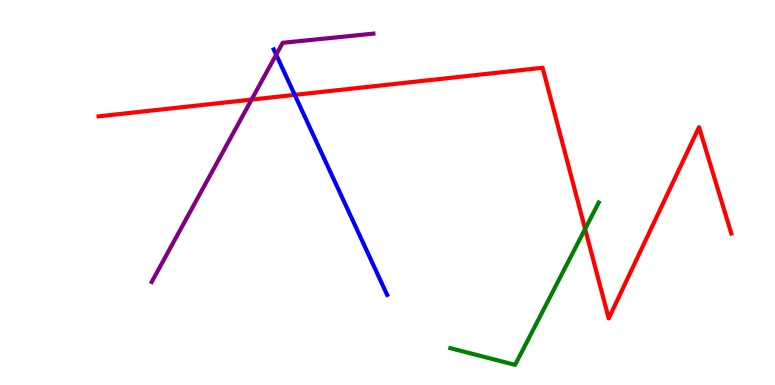[{'lines': ['blue', 'red'], 'intersections': [{'x': 3.8, 'y': 7.54}]}, {'lines': ['green', 'red'], 'intersections': [{'x': 7.55, 'y': 4.05}]}, {'lines': ['purple', 'red'], 'intersections': [{'x': 3.25, 'y': 7.41}]}, {'lines': ['blue', 'green'], 'intersections': []}, {'lines': ['blue', 'purple'], 'intersections': [{'x': 3.56, 'y': 8.58}]}, {'lines': ['green', 'purple'], 'intersections': []}]